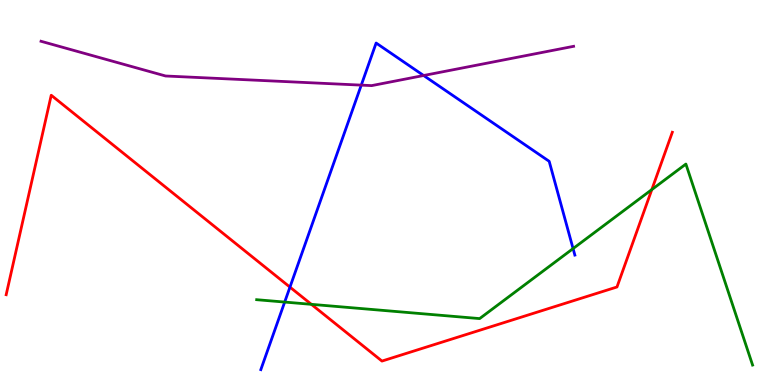[{'lines': ['blue', 'red'], 'intersections': [{'x': 3.74, 'y': 2.54}]}, {'lines': ['green', 'red'], 'intersections': [{'x': 4.02, 'y': 2.1}, {'x': 8.41, 'y': 5.08}]}, {'lines': ['purple', 'red'], 'intersections': []}, {'lines': ['blue', 'green'], 'intersections': [{'x': 3.67, 'y': 2.15}, {'x': 7.39, 'y': 3.54}]}, {'lines': ['blue', 'purple'], 'intersections': [{'x': 4.66, 'y': 7.79}, {'x': 5.47, 'y': 8.04}]}, {'lines': ['green', 'purple'], 'intersections': []}]